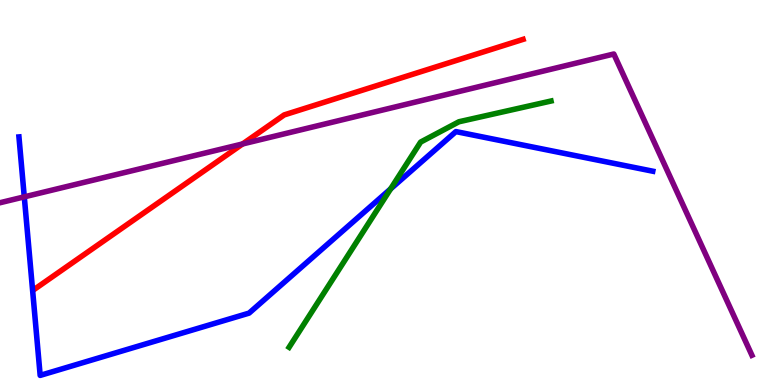[{'lines': ['blue', 'red'], 'intersections': []}, {'lines': ['green', 'red'], 'intersections': []}, {'lines': ['purple', 'red'], 'intersections': [{'x': 3.13, 'y': 6.26}]}, {'lines': ['blue', 'green'], 'intersections': [{'x': 5.04, 'y': 5.09}]}, {'lines': ['blue', 'purple'], 'intersections': [{'x': 0.313, 'y': 4.89}]}, {'lines': ['green', 'purple'], 'intersections': []}]